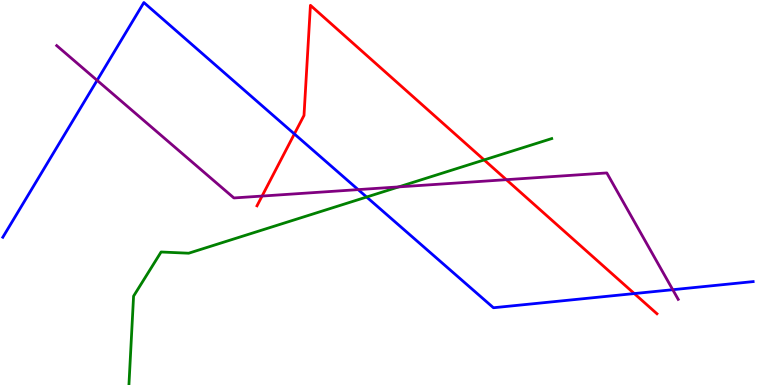[{'lines': ['blue', 'red'], 'intersections': [{'x': 3.8, 'y': 6.52}, {'x': 8.18, 'y': 2.37}]}, {'lines': ['green', 'red'], 'intersections': [{'x': 6.25, 'y': 5.85}]}, {'lines': ['purple', 'red'], 'intersections': [{'x': 3.38, 'y': 4.91}, {'x': 6.53, 'y': 5.33}]}, {'lines': ['blue', 'green'], 'intersections': [{'x': 4.73, 'y': 4.88}]}, {'lines': ['blue', 'purple'], 'intersections': [{'x': 1.25, 'y': 7.91}, {'x': 4.62, 'y': 5.07}, {'x': 8.68, 'y': 2.48}]}, {'lines': ['green', 'purple'], 'intersections': [{'x': 5.14, 'y': 5.15}]}]